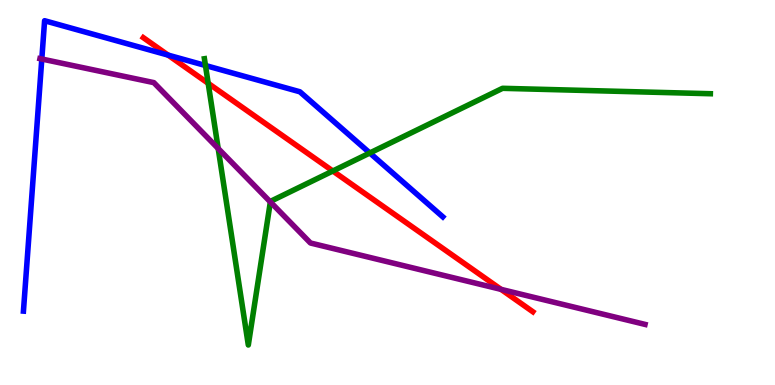[{'lines': ['blue', 'red'], 'intersections': [{'x': 2.17, 'y': 8.57}]}, {'lines': ['green', 'red'], 'intersections': [{'x': 2.69, 'y': 7.84}, {'x': 4.29, 'y': 5.56}]}, {'lines': ['purple', 'red'], 'intersections': [{'x': 6.47, 'y': 2.48}]}, {'lines': ['blue', 'green'], 'intersections': [{'x': 2.65, 'y': 8.3}, {'x': 4.77, 'y': 6.03}]}, {'lines': ['blue', 'purple'], 'intersections': [{'x': 0.539, 'y': 8.47}]}, {'lines': ['green', 'purple'], 'intersections': [{'x': 2.82, 'y': 6.14}, {'x': 3.49, 'y': 4.76}]}]